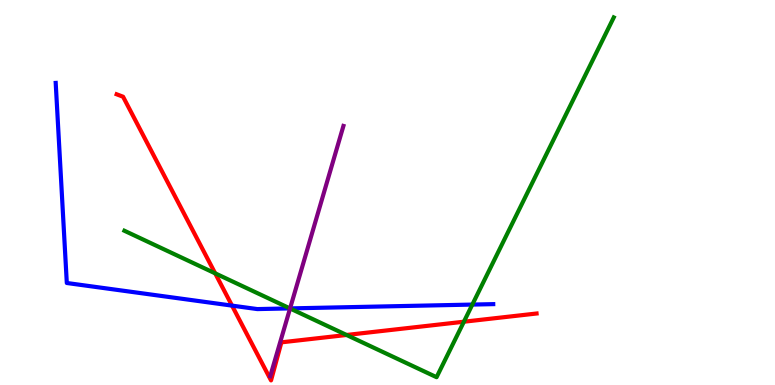[{'lines': ['blue', 'red'], 'intersections': [{'x': 2.99, 'y': 2.06}]}, {'lines': ['green', 'red'], 'intersections': [{'x': 2.78, 'y': 2.9}, {'x': 4.47, 'y': 1.3}, {'x': 5.99, 'y': 1.64}]}, {'lines': ['purple', 'red'], 'intersections': []}, {'lines': ['blue', 'green'], 'intersections': [{'x': 3.74, 'y': 1.99}, {'x': 6.09, 'y': 2.09}]}, {'lines': ['blue', 'purple'], 'intersections': [{'x': 3.74, 'y': 1.99}]}, {'lines': ['green', 'purple'], 'intersections': [{'x': 3.74, 'y': 1.99}]}]